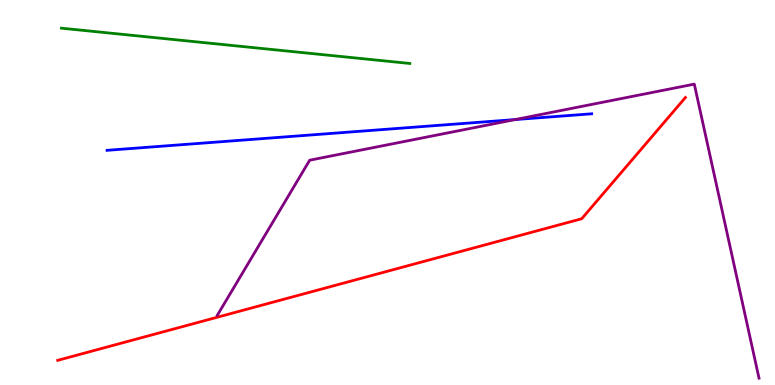[{'lines': ['blue', 'red'], 'intersections': []}, {'lines': ['green', 'red'], 'intersections': []}, {'lines': ['purple', 'red'], 'intersections': []}, {'lines': ['blue', 'green'], 'intersections': []}, {'lines': ['blue', 'purple'], 'intersections': [{'x': 6.65, 'y': 6.89}]}, {'lines': ['green', 'purple'], 'intersections': []}]